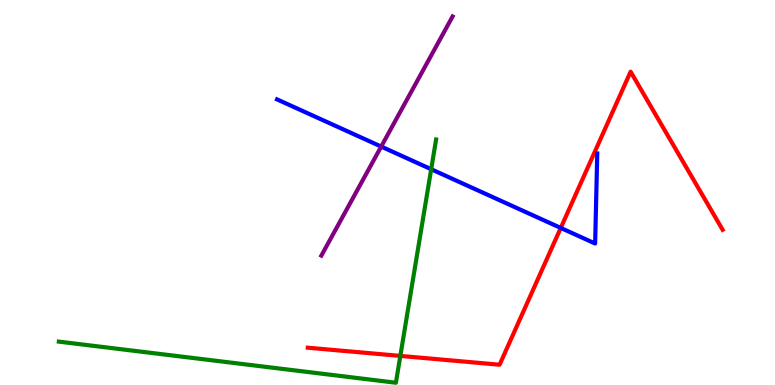[{'lines': ['blue', 'red'], 'intersections': [{'x': 7.24, 'y': 4.08}]}, {'lines': ['green', 'red'], 'intersections': [{'x': 5.17, 'y': 0.756}]}, {'lines': ['purple', 'red'], 'intersections': []}, {'lines': ['blue', 'green'], 'intersections': [{'x': 5.56, 'y': 5.6}]}, {'lines': ['blue', 'purple'], 'intersections': [{'x': 4.92, 'y': 6.19}]}, {'lines': ['green', 'purple'], 'intersections': []}]